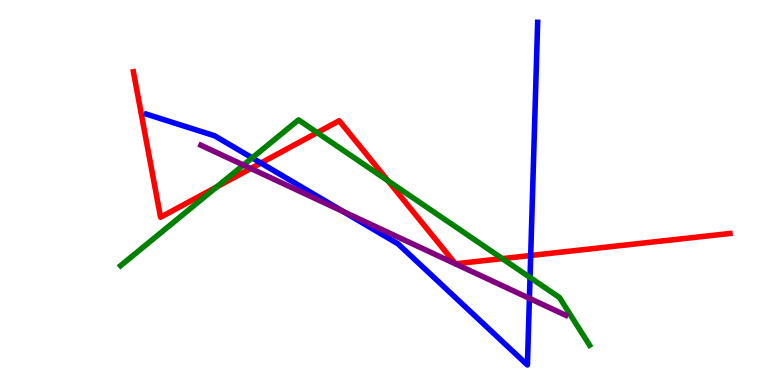[{'lines': ['blue', 'red'], 'intersections': [{'x': 3.37, 'y': 5.77}, {'x': 6.85, 'y': 3.36}]}, {'lines': ['green', 'red'], 'intersections': [{'x': 2.8, 'y': 5.15}, {'x': 4.09, 'y': 6.56}, {'x': 5.01, 'y': 5.3}, {'x': 6.48, 'y': 3.28}]}, {'lines': ['purple', 'red'], 'intersections': [{'x': 3.24, 'y': 5.62}]}, {'lines': ['blue', 'green'], 'intersections': [{'x': 3.25, 'y': 5.9}, {'x': 6.84, 'y': 2.79}]}, {'lines': ['blue', 'purple'], 'intersections': [{'x': 4.43, 'y': 4.5}, {'x': 6.83, 'y': 2.25}]}, {'lines': ['green', 'purple'], 'intersections': [{'x': 3.14, 'y': 5.71}]}]